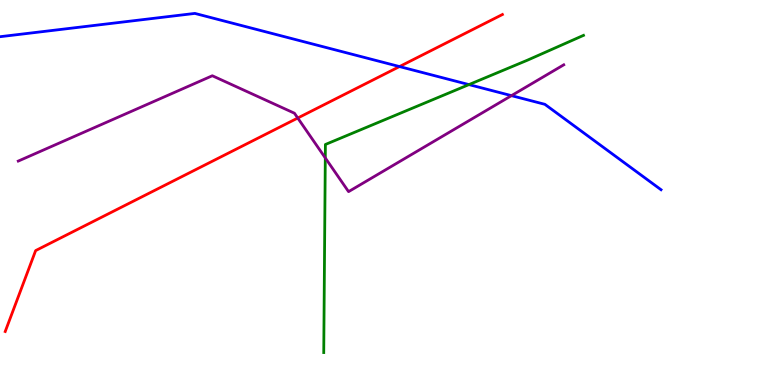[{'lines': ['blue', 'red'], 'intersections': [{'x': 5.15, 'y': 8.27}]}, {'lines': ['green', 'red'], 'intersections': []}, {'lines': ['purple', 'red'], 'intersections': [{'x': 3.84, 'y': 6.93}]}, {'lines': ['blue', 'green'], 'intersections': [{'x': 6.05, 'y': 7.8}]}, {'lines': ['blue', 'purple'], 'intersections': [{'x': 6.6, 'y': 7.52}]}, {'lines': ['green', 'purple'], 'intersections': [{'x': 4.2, 'y': 5.9}]}]